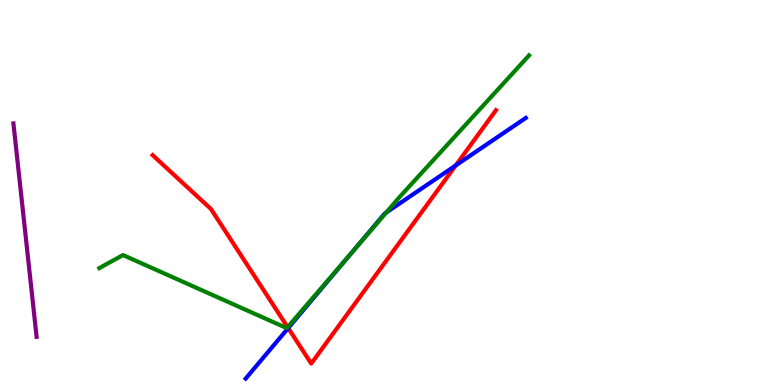[{'lines': ['blue', 'red'], 'intersections': [{'x': 3.72, 'y': 1.48}, {'x': 5.88, 'y': 5.7}]}, {'lines': ['green', 'red'], 'intersections': [{'x': 3.71, 'y': 1.5}]}, {'lines': ['purple', 'red'], 'intersections': []}, {'lines': ['blue', 'green'], 'intersections': [{'x': 4.55, 'y': 3.46}, {'x': 4.98, 'y': 4.48}]}, {'lines': ['blue', 'purple'], 'intersections': []}, {'lines': ['green', 'purple'], 'intersections': []}]